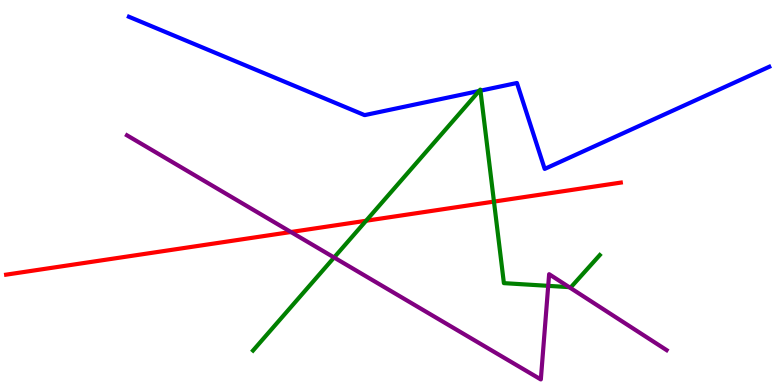[{'lines': ['blue', 'red'], 'intersections': []}, {'lines': ['green', 'red'], 'intersections': [{'x': 4.72, 'y': 4.27}, {'x': 6.37, 'y': 4.76}]}, {'lines': ['purple', 'red'], 'intersections': [{'x': 3.75, 'y': 3.97}]}, {'lines': ['blue', 'green'], 'intersections': [{'x': 6.18, 'y': 7.64}, {'x': 6.2, 'y': 7.64}]}, {'lines': ['blue', 'purple'], 'intersections': []}, {'lines': ['green', 'purple'], 'intersections': [{'x': 4.31, 'y': 3.31}, {'x': 7.07, 'y': 2.58}, {'x': 7.34, 'y': 2.54}]}]